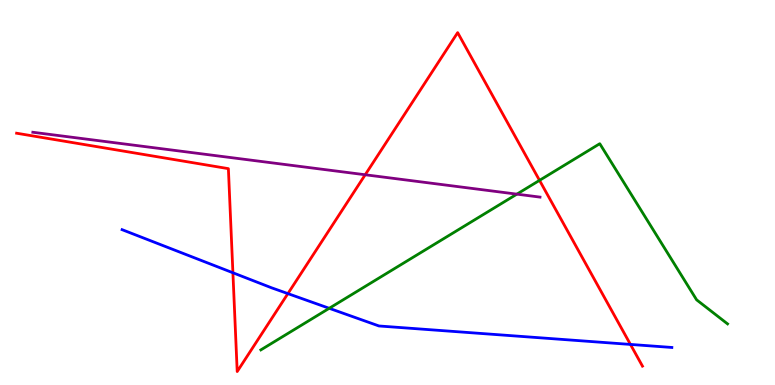[{'lines': ['blue', 'red'], 'intersections': [{'x': 3.01, 'y': 2.92}, {'x': 3.71, 'y': 2.37}, {'x': 8.13, 'y': 1.05}]}, {'lines': ['green', 'red'], 'intersections': [{'x': 6.96, 'y': 5.32}]}, {'lines': ['purple', 'red'], 'intersections': [{'x': 4.71, 'y': 5.46}]}, {'lines': ['blue', 'green'], 'intersections': [{'x': 4.25, 'y': 1.99}]}, {'lines': ['blue', 'purple'], 'intersections': []}, {'lines': ['green', 'purple'], 'intersections': [{'x': 6.67, 'y': 4.96}]}]